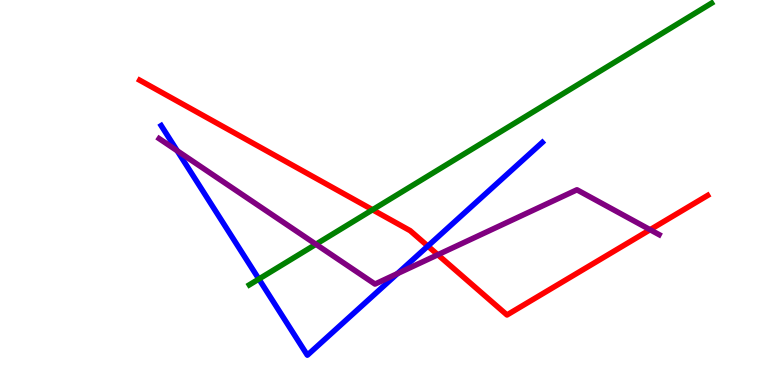[{'lines': ['blue', 'red'], 'intersections': [{'x': 5.52, 'y': 3.61}]}, {'lines': ['green', 'red'], 'intersections': [{'x': 4.81, 'y': 4.55}]}, {'lines': ['purple', 'red'], 'intersections': [{'x': 5.65, 'y': 3.38}, {'x': 8.39, 'y': 4.03}]}, {'lines': ['blue', 'green'], 'intersections': [{'x': 3.34, 'y': 2.75}]}, {'lines': ['blue', 'purple'], 'intersections': [{'x': 2.29, 'y': 6.08}, {'x': 5.13, 'y': 2.89}]}, {'lines': ['green', 'purple'], 'intersections': [{'x': 4.08, 'y': 3.66}]}]